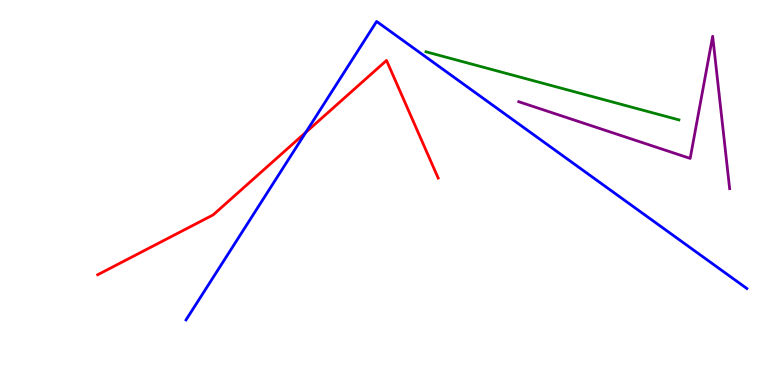[{'lines': ['blue', 'red'], 'intersections': [{'x': 3.95, 'y': 6.56}]}, {'lines': ['green', 'red'], 'intersections': []}, {'lines': ['purple', 'red'], 'intersections': []}, {'lines': ['blue', 'green'], 'intersections': []}, {'lines': ['blue', 'purple'], 'intersections': []}, {'lines': ['green', 'purple'], 'intersections': []}]